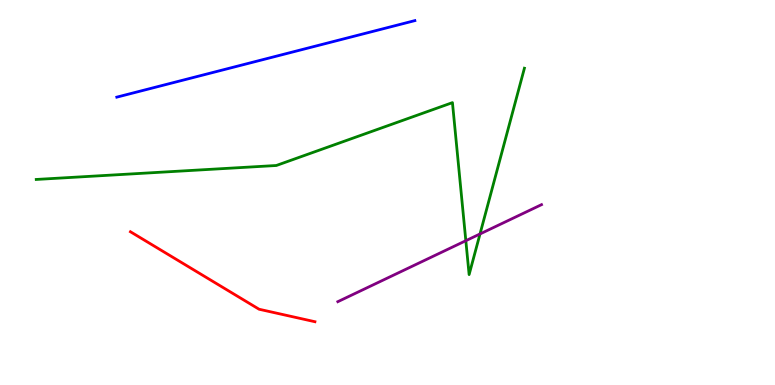[{'lines': ['blue', 'red'], 'intersections': []}, {'lines': ['green', 'red'], 'intersections': []}, {'lines': ['purple', 'red'], 'intersections': []}, {'lines': ['blue', 'green'], 'intersections': []}, {'lines': ['blue', 'purple'], 'intersections': []}, {'lines': ['green', 'purple'], 'intersections': [{'x': 6.01, 'y': 3.75}, {'x': 6.19, 'y': 3.92}]}]